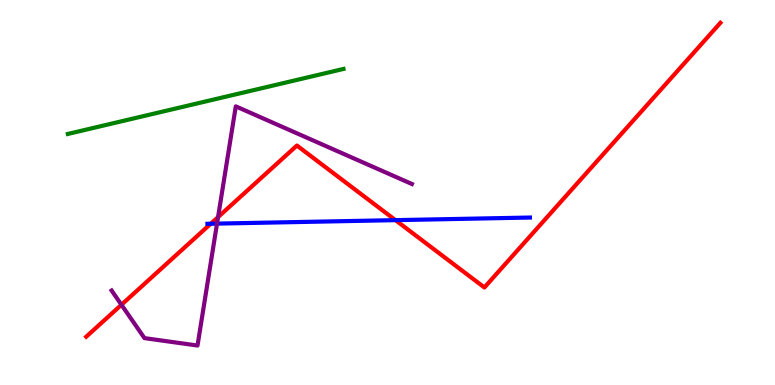[{'lines': ['blue', 'red'], 'intersections': [{'x': 2.72, 'y': 4.19}, {'x': 5.1, 'y': 4.28}]}, {'lines': ['green', 'red'], 'intersections': []}, {'lines': ['purple', 'red'], 'intersections': [{'x': 1.57, 'y': 2.08}, {'x': 2.81, 'y': 4.36}]}, {'lines': ['blue', 'green'], 'intersections': []}, {'lines': ['blue', 'purple'], 'intersections': [{'x': 2.8, 'y': 4.19}]}, {'lines': ['green', 'purple'], 'intersections': []}]